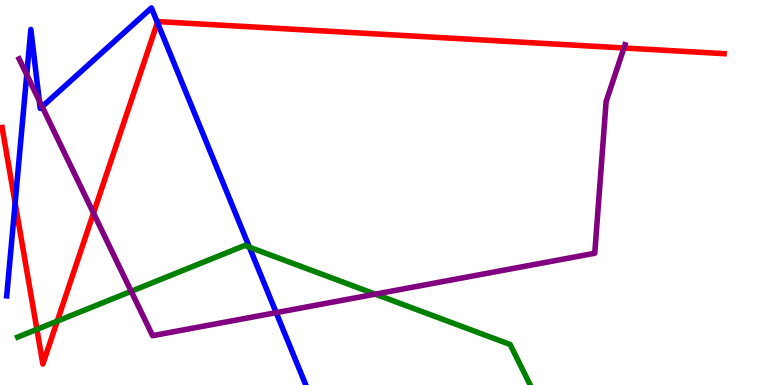[{'lines': ['blue', 'red'], 'intersections': [{'x': 0.195, 'y': 4.73}, {'x': 2.03, 'y': 9.41}]}, {'lines': ['green', 'red'], 'intersections': [{'x': 0.476, 'y': 1.45}, {'x': 0.739, 'y': 1.66}]}, {'lines': ['purple', 'red'], 'intersections': [{'x': 1.21, 'y': 4.46}, {'x': 8.05, 'y': 8.75}]}, {'lines': ['blue', 'green'], 'intersections': [{'x': 3.22, 'y': 3.58}]}, {'lines': ['blue', 'purple'], 'intersections': [{'x': 0.345, 'y': 8.06}, {'x': 0.507, 'y': 7.38}, {'x': 0.544, 'y': 7.23}, {'x': 3.56, 'y': 1.88}]}, {'lines': ['green', 'purple'], 'intersections': [{'x': 1.69, 'y': 2.43}, {'x': 4.84, 'y': 2.36}]}]